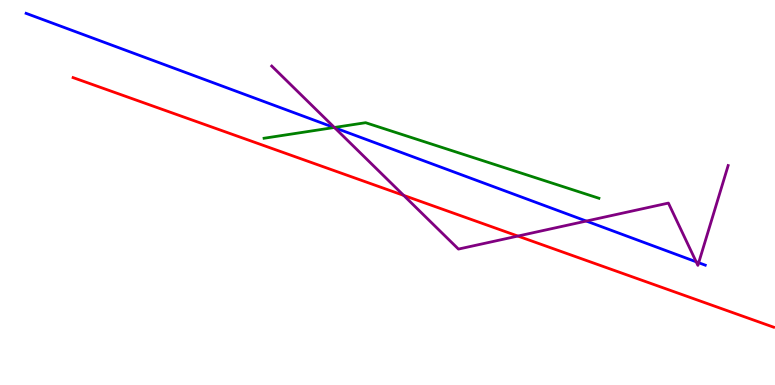[{'lines': ['blue', 'red'], 'intersections': []}, {'lines': ['green', 'red'], 'intersections': []}, {'lines': ['purple', 'red'], 'intersections': [{'x': 5.21, 'y': 4.93}, {'x': 6.68, 'y': 3.87}]}, {'lines': ['blue', 'green'], 'intersections': [{'x': 4.31, 'y': 6.69}]}, {'lines': ['blue', 'purple'], 'intersections': [{'x': 4.32, 'y': 6.68}, {'x': 7.57, 'y': 4.26}, {'x': 8.98, 'y': 3.2}, {'x': 9.02, 'y': 3.18}]}, {'lines': ['green', 'purple'], 'intersections': [{'x': 4.31, 'y': 6.69}]}]